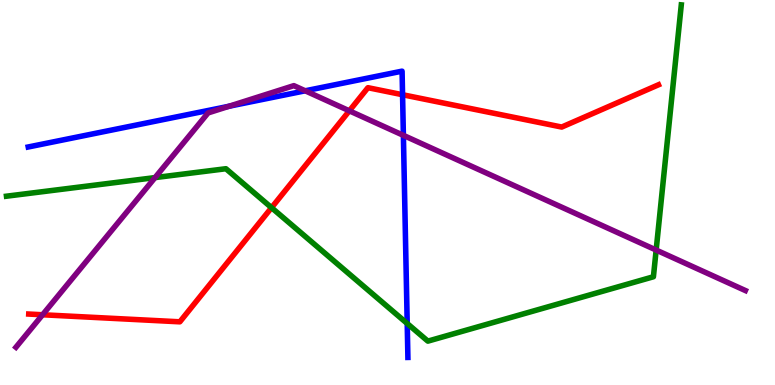[{'lines': ['blue', 'red'], 'intersections': [{'x': 5.19, 'y': 7.54}]}, {'lines': ['green', 'red'], 'intersections': [{'x': 3.5, 'y': 4.61}]}, {'lines': ['purple', 'red'], 'intersections': [{'x': 0.549, 'y': 1.82}, {'x': 4.51, 'y': 7.12}]}, {'lines': ['blue', 'green'], 'intersections': [{'x': 5.25, 'y': 1.6}]}, {'lines': ['blue', 'purple'], 'intersections': [{'x': 2.96, 'y': 7.24}, {'x': 3.94, 'y': 7.64}, {'x': 5.2, 'y': 6.48}]}, {'lines': ['green', 'purple'], 'intersections': [{'x': 2.0, 'y': 5.39}, {'x': 8.47, 'y': 3.51}]}]